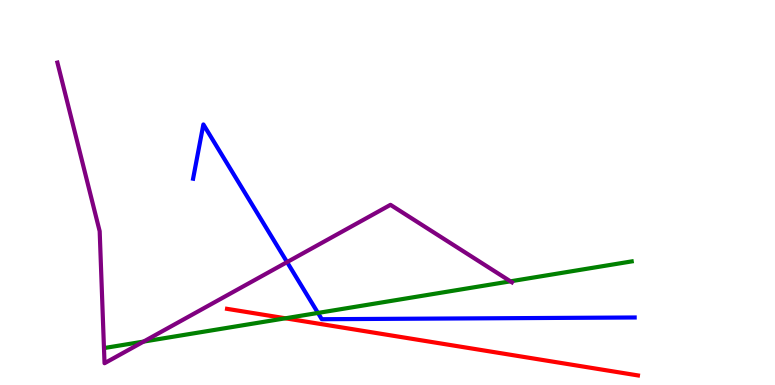[{'lines': ['blue', 'red'], 'intersections': []}, {'lines': ['green', 'red'], 'intersections': [{'x': 3.68, 'y': 1.73}]}, {'lines': ['purple', 'red'], 'intersections': []}, {'lines': ['blue', 'green'], 'intersections': [{'x': 4.1, 'y': 1.87}]}, {'lines': ['blue', 'purple'], 'intersections': [{'x': 3.7, 'y': 3.19}]}, {'lines': ['green', 'purple'], 'intersections': [{'x': 1.85, 'y': 1.13}, {'x': 6.59, 'y': 2.69}]}]